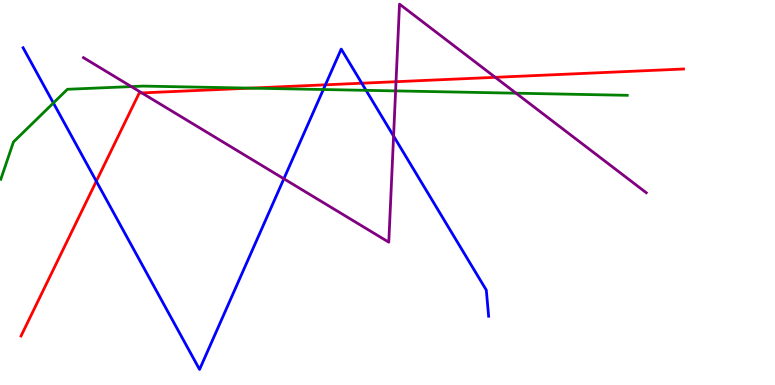[{'lines': ['blue', 'red'], 'intersections': [{'x': 1.24, 'y': 5.29}, {'x': 4.2, 'y': 7.8}, {'x': 4.67, 'y': 7.84}]}, {'lines': ['green', 'red'], 'intersections': [{'x': 3.23, 'y': 7.71}]}, {'lines': ['purple', 'red'], 'intersections': [{'x': 1.83, 'y': 7.59}, {'x': 5.11, 'y': 7.88}, {'x': 6.39, 'y': 7.99}]}, {'lines': ['blue', 'green'], 'intersections': [{'x': 0.689, 'y': 7.33}, {'x': 4.17, 'y': 7.67}, {'x': 4.72, 'y': 7.65}]}, {'lines': ['blue', 'purple'], 'intersections': [{'x': 3.66, 'y': 5.36}, {'x': 5.08, 'y': 6.47}]}, {'lines': ['green', 'purple'], 'intersections': [{'x': 1.69, 'y': 7.75}, {'x': 5.1, 'y': 7.64}, {'x': 6.66, 'y': 7.58}]}]